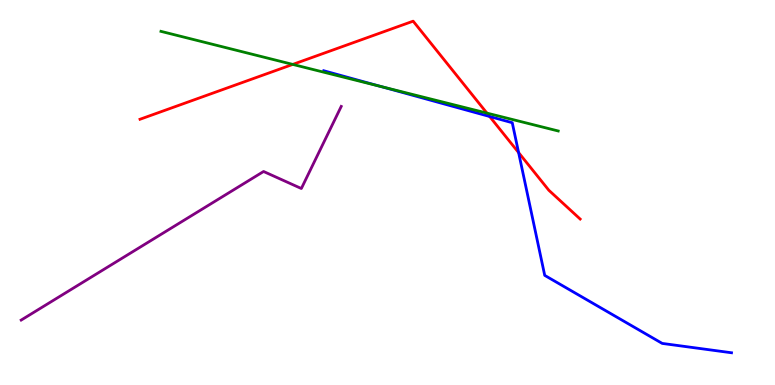[{'lines': ['blue', 'red'], 'intersections': [{'x': 6.32, 'y': 6.97}, {'x': 6.69, 'y': 6.04}]}, {'lines': ['green', 'red'], 'intersections': [{'x': 3.78, 'y': 8.33}, {'x': 6.28, 'y': 7.06}]}, {'lines': ['purple', 'red'], 'intersections': []}, {'lines': ['blue', 'green'], 'intersections': [{'x': 4.92, 'y': 7.75}]}, {'lines': ['blue', 'purple'], 'intersections': []}, {'lines': ['green', 'purple'], 'intersections': []}]